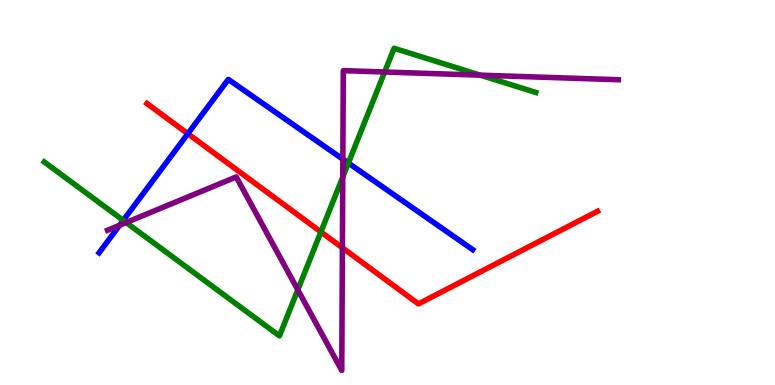[{'lines': ['blue', 'red'], 'intersections': [{'x': 2.42, 'y': 6.53}]}, {'lines': ['green', 'red'], 'intersections': [{'x': 4.14, 'y': 3.98}]}, {'lines': ['purple', 'red'], 'intersections': [{'x': 4.42, 'y': 3.56}]}, {'lines': ['blue', 'green'], 'intersections': [{'x': 1.59, 'y': 4.28}, {'x': 4.49, 'y': 5.77}]}, {'lines': ['blue', 'purple'], 'intersections': [{'x': 1.54, 'y': 4.15}, {'x': 4.42, 'y': 5.87}]}, {'lines': ['green', 'purple'], 'intersections': [{'x': 1.63, 'y': 4.22}, {'x': 3.84, 'y': 2.47}, {'x': 4.42, 'y': 5.4}, {'x': 4.96, 'y': 8.13}, {'x': 6.2, 'y': 8.05}]}]